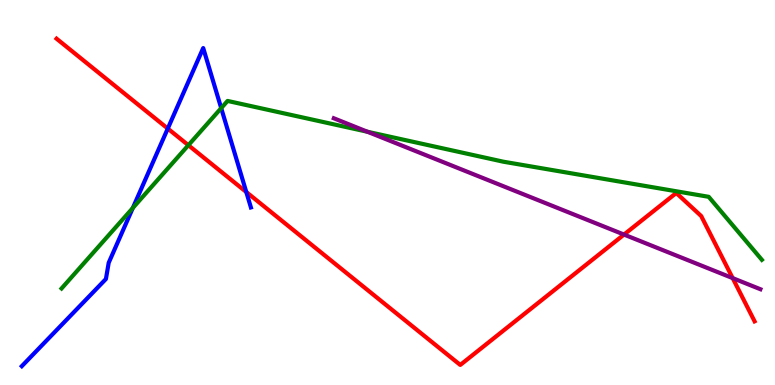[{'lines': ['blue', 'red'], 'intersections': [{'x': 2.16, 'y': 6.66}, {'x': 3.18, 'y': 5.01}]}, {'lines': ['green', 'red'], 'intersections': [{'x': 2.43, 'y': 6.23}]}, {'lines': ['purple', 'red'], 'intersections': [{'x': 8.05, 'y': 3.91}, {'x': 9.45, 'y': 2.78}]}, {'lines': ['blue', 'green'], 'intersections': [{'x': 1.71, 'y': 4.6}, {'x': 2.85, 'y': 7.19}]}, {'lines': ['blue', 'purple'], 'intersections': []}, {'lines': ['green', 'purple'], 'intersections': [{'x': 4.74, 'y': 6.58}]}]